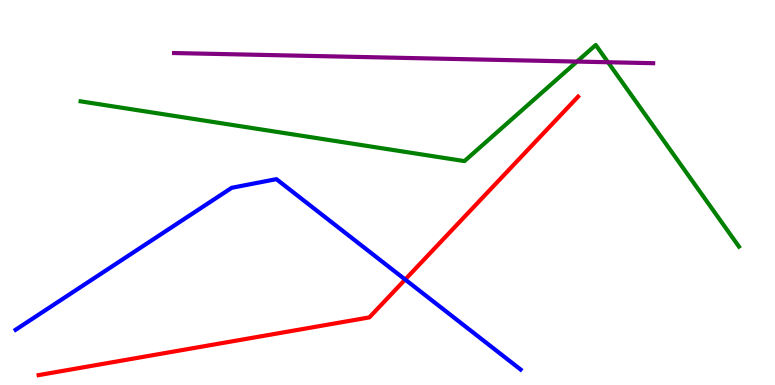[{'lines': ['blue', 'red'], 'intersections': [{'x': 5.23, 'y': 2.74}]}, {'lines': ['green', 'red'], 'intersections': []}, {'lines': ['purple', 'red'], 'intersections': []}, {'lines': ['blue', 'green'], 'intersections': []}, {'lines': ['blue', 'purple'], 'intersections': []}, {'lines': ['green', 'purple'], 'intersections': [{'x': 7.44, 'y': 8.4}, {'x': 7.85, 'y': 8.38}]}]